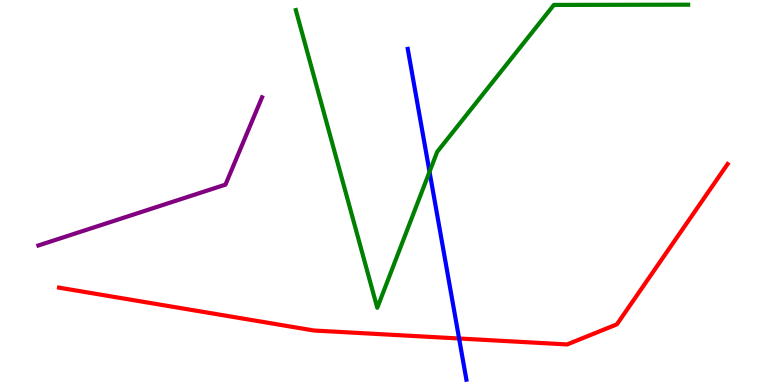[{'lines': ['blue', 'red'], 'intersections': [{'x': 5.92, 'y': 1.21}]}, {'lines': ['green', 'red'], 'intersections': []}, {'lines': ['purple', 'red'], 'intersections': []}, {'lines': ['blue', 'green'], 'intersections': [{'x': 5.54, 'y': 5.54}]}, {'lines': ['blue', 'purple'], 'intersections': []}, {'lines': ['green', 'purple'], 'intersections': []}]